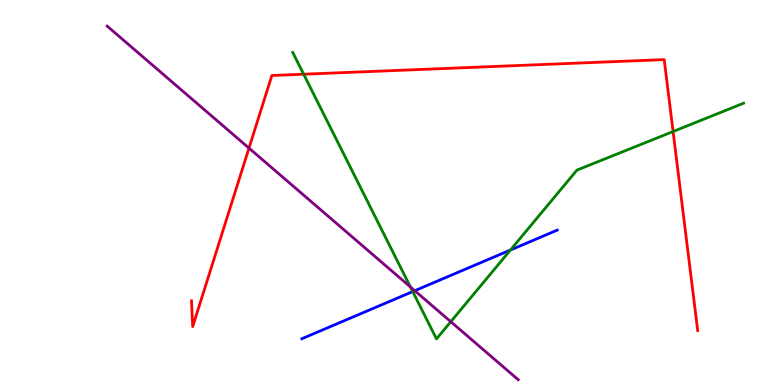[{'lines': ['blue', 'red'], 'intersections': []}, {'lines': ['green', 'red'], 'intersections': [{'x': 3.92, 'y': 8.07}, {'x': 8.68, 'y': 6.58}]}, {'lines': ['purple', 'red'], 'intersections': [{'x': 3.21, 'y': 6.15}]}, {'lines': ['blue', 'green'], 'intersections': [{'x': 5.33, 'y': 2.43}, {'x': 6.59, 'y': 3.51}]}, {'lines': ['blue', 'purple'], 'intersections': [{'x': 5.35, 'y': 2.45}]}, {'lines': ['green', 'purple'], 'intersections': [{'x': 5.3, 'y': 2.55}, {'x': 5.82, 'y': 1.64}]}]